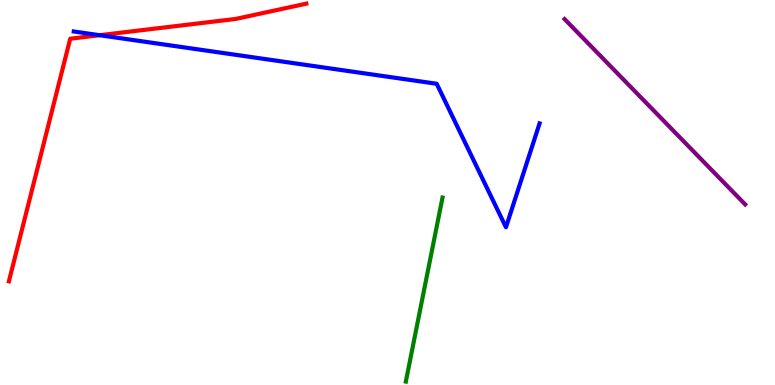[{'lines': ['blue', 'red'], 'intersections': [{'x': 1.29, 'y': 9.09}]}, {'lines': ['green', 'red'], 'intersections': []}, {'lines': ['purple', 'red'], 'intersections': []}, {'lines': ['blue', 'green'], 'intersections': []}, {'lines': ['blue', 'purple'], 'intersections': []}, {'lines': ['green', 'purple'], 'intersections': []}]